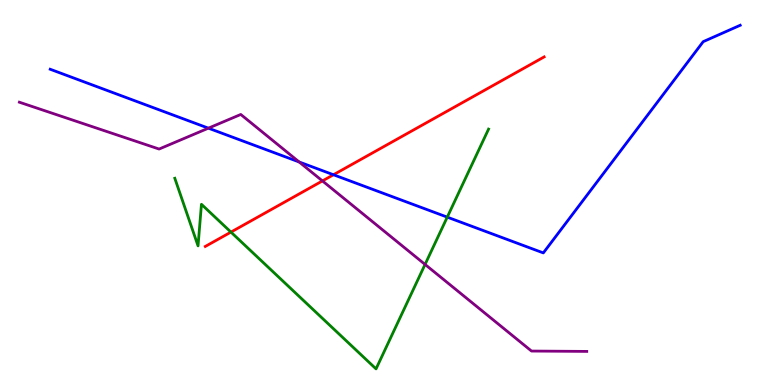[{'lines': ['blue', 'red'], 'intersections': [{'x': 4.3, 'y': 5.46}]}, {'lines': ['green', 'red'], 'intersections': [{'x': 2.98, 'y': 3.97}]}, {'lines': ['purple', 'red'], 'intersections': [{'x': 4.16, 'y': 5.3}]}, {'lines': ['blue', 'green'], 'intersections': [{'x': 5.77, 'y': 4.36}]}, {'lines': ['blue', 'purple'], 'intersections': [{'x': 2.69, 'y': 6.67}, {'x': 3.86, 'y': 5.79}]}, {'lines': ['green', 'purple'], 'intersections': [{'x': 5.48, 'y': 3.13}]}]